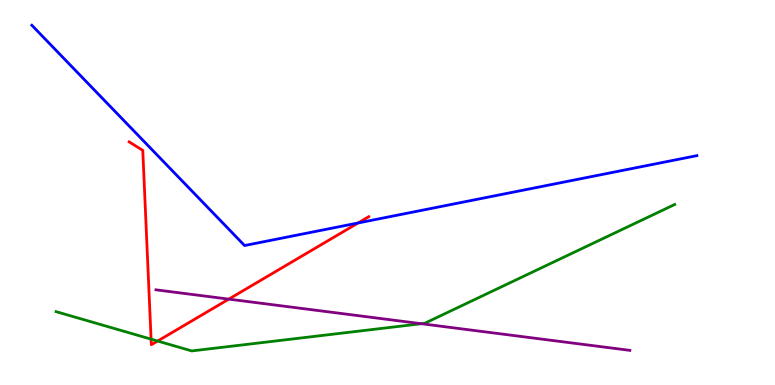[{'lines': ['blue', 'red'], 'intersections': [{'x': 4.62, 'y': 4.21}]}, {'lines': ['green', 'red'], 'intersections': [{'x': 1.95, 'y': 1.19}, {'x': 2.03, 'y': 1.14}]}, {'lines': ['purple', 'red'], 'intersections': [{'x': 2.95, 'y': 2.23}]}, {'lines': ['blue', 'green'], 'intersections': []}, {'lines': ['blue', 'purple'], 'intersections': []}, {'lines': ['green', 'purple'], 'intersections': [{'x': 5.44, 'y': 1.59}]}]